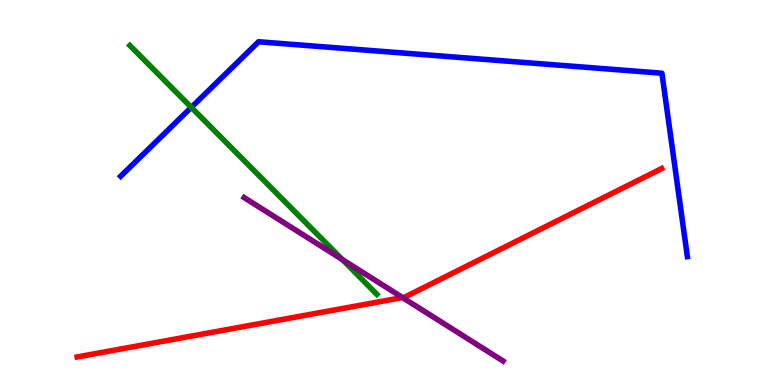[{'lines': ['blue', 'red'], 'intersections': []}, {'lines': ['green', 'red'], 'intersections': []}, {'lines': ['purple', 'red'], 'intersections': [{'x': 5.19, 'y': 2.27}]}, {'lines': ['blue', 'green'], 'intersections': [{'x': 2.47, 'y': 7.21}]}, {'lines': ['blue', 'purple'], 'intersections': []}, {'lines': ['green', 'purple'], 'intersections': [{'x': 4.42, 'y': 3.26}]}]